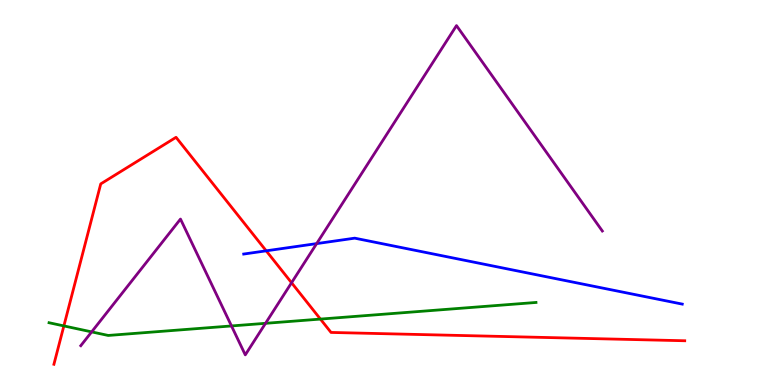[{'lines': ['blue', 'red'], 'intersections': [{'x': 3.43, 'y': 3.49}]}, {'lines': ['green', 'red'], 'intersections': [{'x': 0.824, 'y': 1.53}, {'x': 4.13, 'y': 1.71}]}, {'lines': ['purple', 'red'], 'intersections': [{'x': 3.76, 'y': 2.66}]}, {'lines': ['blue', 'green'], 'intersections': []}, {'lines': ['blue', 'purple'], 'intersections': [{'x': 4.09, 'y': 3.67}]}, {'lines': ['green', 'purple'], 'intersections': [{'x': 1.18, 'y': 1.38}, {'x': 2.99, 'y': 1.53}, {'x': 3.43, 'y': 1.6}]}]